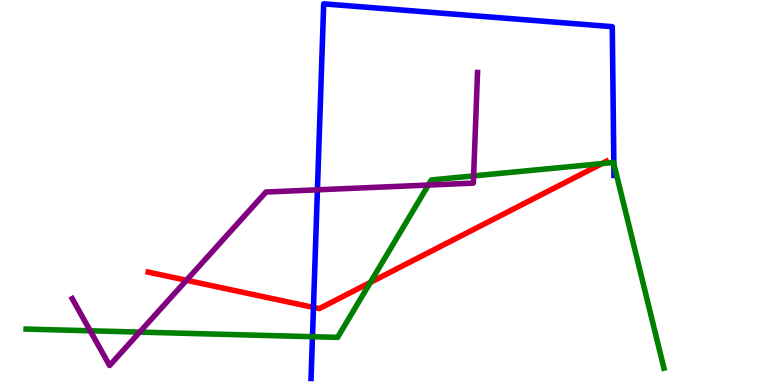[{'lines': ['blue', 'red'], 'intersections': [{'x': 4.04, 'y': 2.02}]}, {'lines': ['green', 'red'], 'intersections': [{'x': 4.78, 'y': 2.66}, {'x': 7.77, 'y': 5.75}]}, {'lines': ['purple', 'red'], 'intersections': [{'x': 2.41, 'y': 2.72}]}, {'lines': ['blue', 'green'], 'intersections': [{'x': 4.03, 'y': 1.25}, {'x': 7.92, 'y': 5.74}]}, {'lines': ['blue', 'purple'], 'intersections': [{'x': 4.1, 'y': 5.07}]}, {'lines': ['green', 'purple'], 'intersections': [{'x': 1.16, 'y': 1.41}, {'x': 1.8, 'y': 1.37}, {'x': 5.53, 'y': 5.19}, {'x': 6.11, 'y': 5.43}]}]